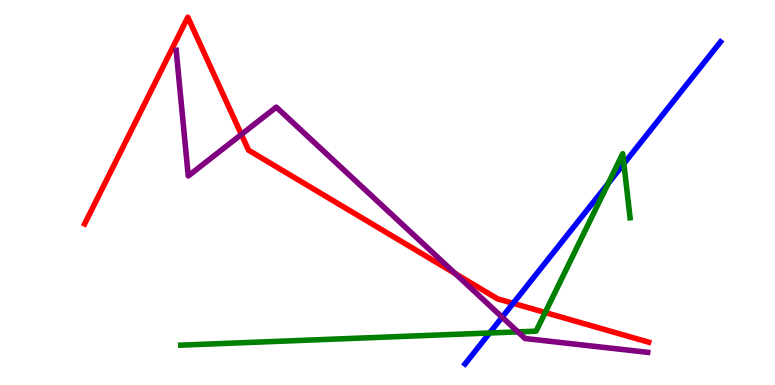[{'lines': ['blue', 'red'], 'intersections': [{'x': 6.62, 'y': 2.12}]}, {'lines': ['green', 'red'], 'intersections': [{'x': 7.03, 'y': 1.88}]}, {'lines': ['purple', 'red'], 'intersections': [{'x': 3.11, 'y': 6.51}, {'x': 5.87, 'y': 2.89}]}, {'lines': ['blue', 'green'], 'intersections': [{'x': 6.32, 'y': 1.35}, {'x': 7.85, 'y': 5.23}, {'x': 8.05, 'y': 5.75}]}, {'lines': ['blue', 'purple'], 'intersections': [{'x': 6.48, 'y': 1.76}]}, {'lines': ['green', 'purple'], 'intersections': [{'x': 6.68, 'y': 1.38}]}]